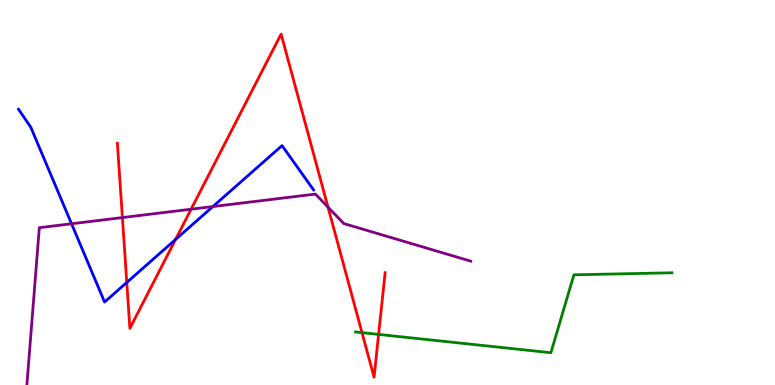[{'lines': ['blue', 'red'], 'intersections': [{'x': 1.64, 'y': 2.66}, {'x': 2.27, 'y': 3.78}]}, {'lines': ['green', 'red'], 'intersections': [{'x': 4.67, 'y': 1.36}, {'x': 4.89, 'y': 1.31}]}, {'lines': ['purple', 'red'], 'intersections': [{'x': 1.58, 'y': 4.35}, {'x': 2.47, 'y': 4.57}, {'x': 4.23, 'y': 4.62}]}, {'lines': ['blue', 'green'], 'intersections': []}, {'lines': ['blue', 'purple'], 'intersections': [{'x': 0.923, 'y': 4.19}, {'x': 2.75, 'y': 4.63}]}, {'lines': ['green', 'purple'], 'intersections': []}]